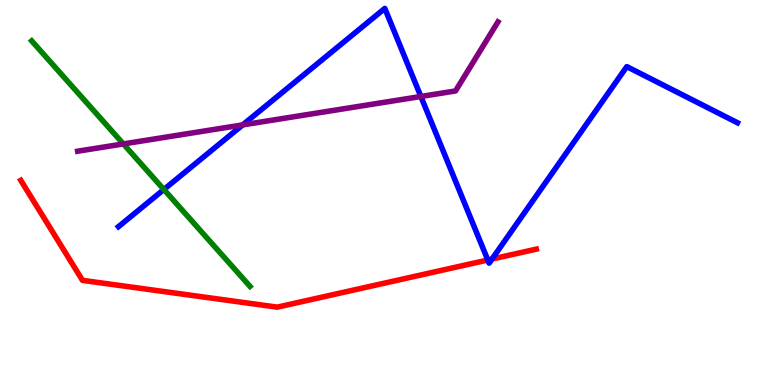[{'lines': ['blue', 'red'], 'intersections': [{'x': 6.29, 'y': 3.25}, {'x': 6.35, 'y': 3.27}]}, {'lines': ['green', 'red'], 'intersections': []}, {'lines': ['purple', 'red'], 'intersections': []}, {'lines': ['blue', 'green'], 'intersections': [{'x': 2.11, 'y': 5.08}]}, {'lines': ['blue', 'purple'], 'intersections': [{'x': 3.13, 'y': 6.76}, {'x': 5.43, 'y': 7.49}]}, {'lines': ['green', 'purple'], 'intersections': [{'x': 1.59, 'y': 6.26}]}]